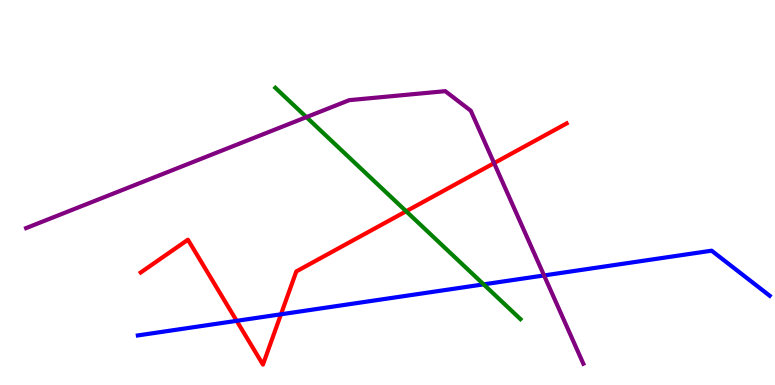[{'lines': ['blue', 'red'], 'intersections': [{'x': 3.05, 'y': 1.67}, {'x': 3.63, 'y': 1.84}]}, {'lines': ['green', 'red'], 'intersections': [{'x': 5.24, 'y': 4.51}]}, {'lines': ['purple', 'red'], 'intersections': [{'x': 6.38, 'y': 5.76}]}, {'lines': ['blue', 'green'], 'intersections': [{'x': 6.24, 'y': 2.61}]}, {'lines': ['blue', 'purple'], 'intersections': [{'x': 7.02, 'y': 2.85}]}, {'lines': ['green', 'purple'], 'intersections': [{'x': 3.95, 'y': 6.96}]}]